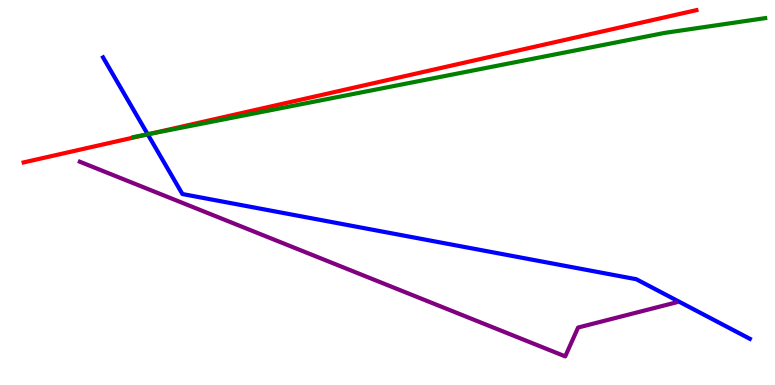[{'lines': ['blue', 'red'], 'intersections': [{'x': 1.91, 'y': 6.51}]}, {'lines': ['green', 'red'], 'intersections': [{'x': 1.92, 'y': 6.52}]}, {'lines': ['purple', 'red'], 'intersections': []}, {'lines': ['blue', 'green'], 'intersections': [{'x': 1.91, 'y': 6.51}]}, {'lines': ['blue', 'purple'], 'intersections': []}, {'lines': ['green', 'purple'], 'intersections': []}]